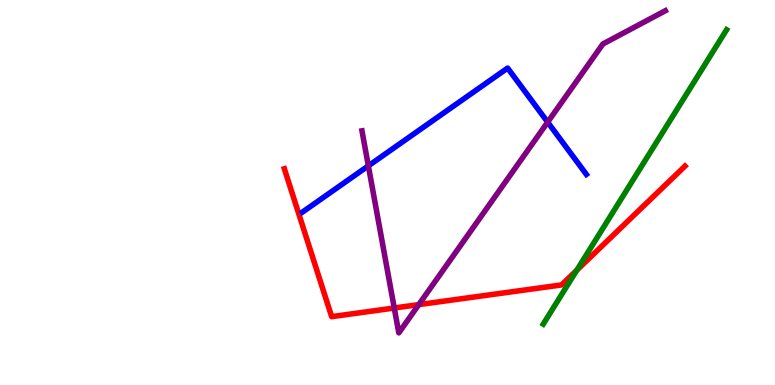[{'lines': ['blue', 'red'], 'intersections': []}, {'lines': ['green', 'red'], 'intersections': [{'x': 7.44, 'y': 2.98}]}, {'lines': ['purple', 'red'], 'intersections': [{'x': 5.09, 'y': 2.0}, {'x': 5.4, 'y': 2.09}]}, {'lines': ['blue', 'green'], 'intersections': []}, {'lines': ['blue', 'purple'], 'intersections': [{'x': 4.75, 'y': 5.69}, {'x': 7.07, 'y': 6.83}]}, {'lines': ['green', 'purple'], 'intersections': []}]